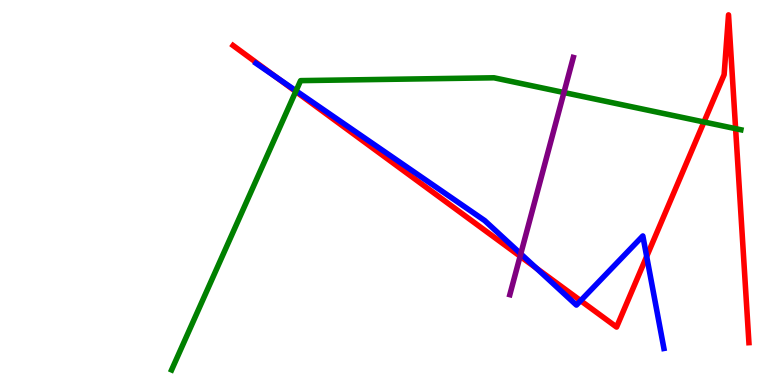[{'lines': ['blue', 'red'], 'intersections': [{'x': 3.56, 'y': 7.99}, {'x': 6.92, 'y': 3.04}, {'x': 7.49, 'y': 2.19}, {'x': 8.34, 'y': 3.34}]}, {'lines': ['green', 'red'], 'intersections': [{'x': 3.82, 'y': 7.62}, {'x': 9.08, 'y': 6.83}, {'x': 9.49, 'y': 6.66}]}, {'lines': ['purple', 'red'], 'intersections': [{'x': 6.71, 'y': 3.34}]}, {'lines': ['blue', 'green'], 'intersections': [{'x': 3.82, 'y': 7.64}]}, {'lines': ['blue', 'purple'], 'intersections': [{'x': 6.72, 'y': 3.41}]}, {'lines': ['green', 'purple'], 'intersections': [{'x': 7.28, 'y': 7.6}]}]